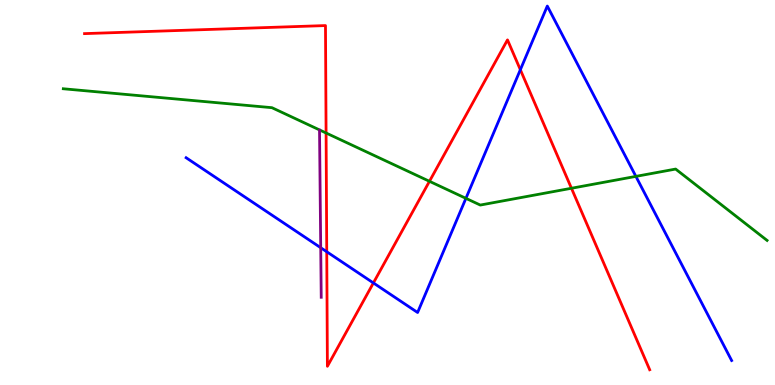[{'lines': ['blue', 'red'], 'intersections': [{'x': 4.22, 'y': 3.46}, {'x': 4.82, 'y': 2.65}, {'x': 6.71, 'y': 8.19}]}, {'lines': ['green', 'red'], 'intersections': [{'x': 4.21, 'y': 6.55}, {'x': 5.54, 'y': 5.29}, {'x': 7.37, 'y': 5.11}]}, {'lines': ['purple', 'red'], 'intersections': []}, {'lines': ['blue', 'green'], 'intersections': [{'x': 6.01, 'y': 4.85}, {'x': 8.21, 'y': 5.42}]}, {'lines': ['blue', 'purple'], 'intersections': [{'x': 4.14, 'y': 3.57}]}, {'lines': ['green', 'purple'], 'intersections': []}]